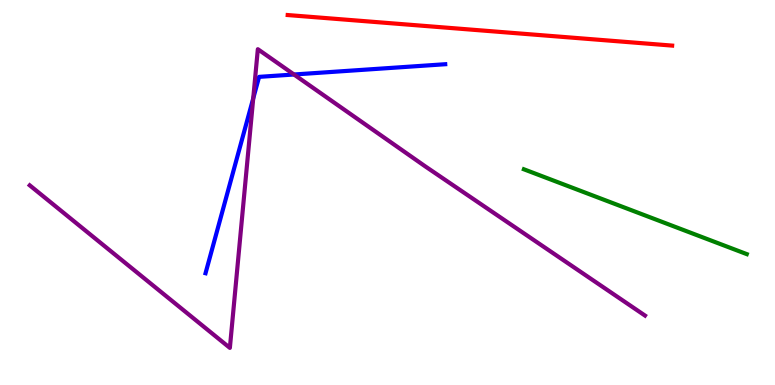[{'lines': ['blue', 'red'], 'intersections': []}, {'lines': ['green', 'red'], 'intersections': []}, {'lines': ['purple', 'red'], 'intersections': []}, {'lines': ['blue', 'green'], 'intersections': []}, {'lines': ['blue', 'purple'], 'intersections': [{'x': 3.27, 'y': 7.44}, {'x': 3.79, 'y': 8.07}]}, {'lines': ['green', 'purple'], 'intersections': []}]